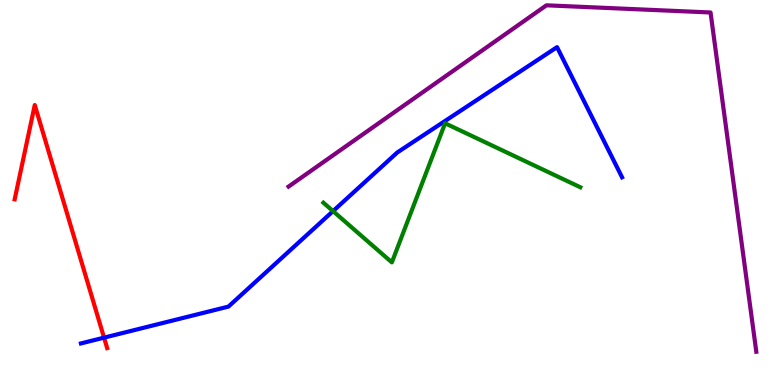[{'lines': ['blue', 'red'], 'intersections': [{'x': 1.34, 'y': 1.23}]}, {'lines': ['green', 'red'], 'intersections': []}, {'lines': ['purple', 'red'], 'intersections': []}, {'lines': ['blue', 'green'], 'intersections': [{'x': 4.3, 'y': 4.52}]}, {'lines': ['blue', 'purple'], 'intersections': []}, {'lines': ['green', 'purple'], 'intersections': []}]